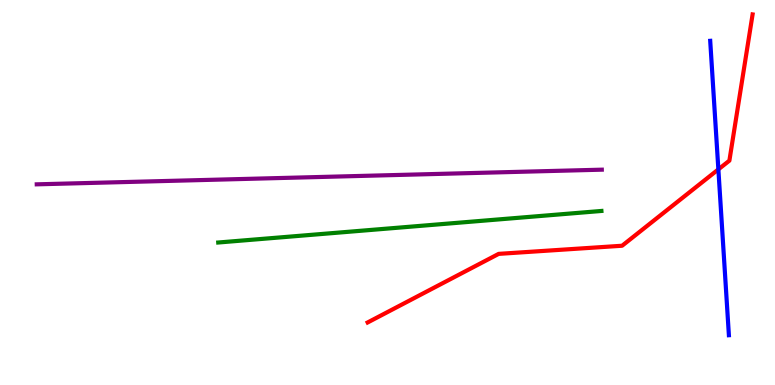[{'lines': ['blue', 'red'], 'intersections': [{'x': 9.27, 'y': 5.6}]}, {'lines': ['green', 'red'], 'intersections': []}, {'lines': ['purple', 'red'], 'intersections': []}, {'lines': ['blue', 'green'], 'intersections': []}, {'lines': ['blue', 'purple'], 'intersections': []}, {'lines': ['green', 'purple'], 'intersections': []}]